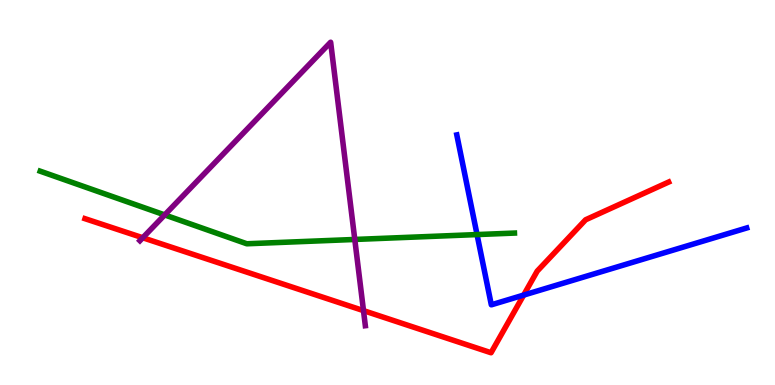[{'lines': ['blue', 'red'], 'intersections': [{'x': 6.76, 'y': 2.34}]}, {'lines': ['green', 'red'], 'intersections': []}, {'lines': ['purple', 'red'], 'intersections': [{'x': 1.84, 'y': 3.82}, {'x': 4.69, 'y': 1.93}]}, {'lines': ['blue', 'green'], 'intersections': [{'x': 6.16, 'y': 3.91}]}, {'lines': ['blue', 'purple'], 'intersections': []}, {'lines': ['green', 'purple'], 'intersections': [{'x': 2.13, 'y': 4.42}, {'x': 4.58, 'y': 3.78}]}]